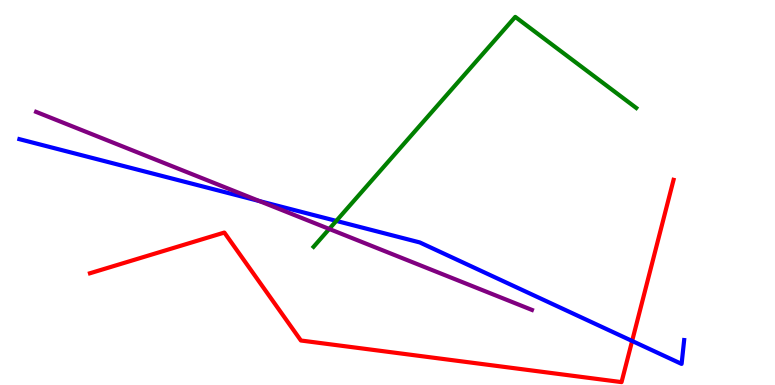[{'lines': ['blue', 'red'], 'intersections': [{'x': 8.16, 'y': 1.14}]}, {'lines': ['green', 'red'], 'intersections': []}, {'lines': ['purple', 'red'], 'intersections': []}, {'lines': ['blue', 'green'], 'intersections': [{'x': 4.34, 'y': 4.26}]}, {'lines': ['blue', 'purple'], 'intersections': [{'x': 3.35, 'y': 4.78}]}, {'lines': ['green', 'purple'], 'intersections': [{'x': 4.25, 'y': 4.05}]}]